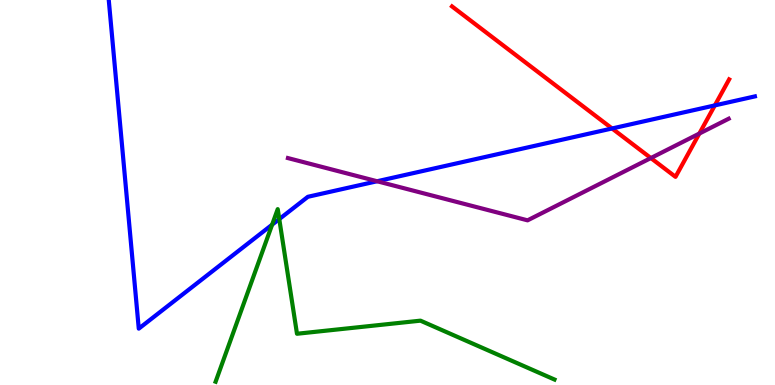[{'lines': ['blue', 'red'], 'intersections': [{'x': 7.9, 'y': 6.66}, {'x': 9.22, 'y': 7.26}]}, {'lines': ['green', 'red'], 'intersections': []}, {'lines': ['purple', 'red'], 'intersections': [{'x': 8.4, 'y': 5.89}, {'x': 9.02, 'y': 6.53}]}, {'lines': ['blue', 'green'], 'intersections': [{'x': 3.51, 'y': 4.16}, {'x': 3.6, 'y': 4.31}]}, {'lines': ['blue', 'purple'], 'intersections': [{'x': 4.87, 'y': 5.29}]}, {'lines': ['green', 'purple'], 'intersections': []}]